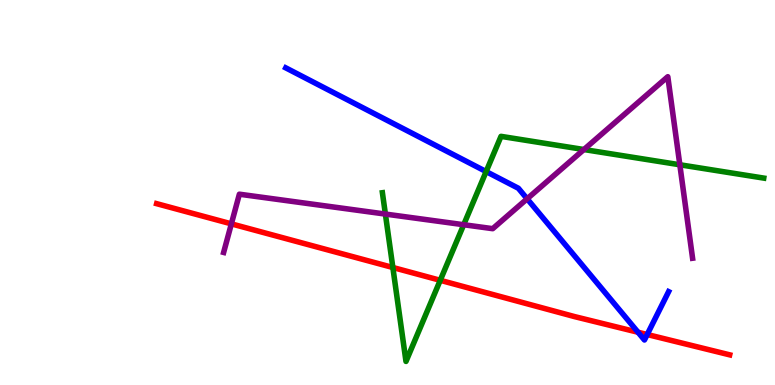[{'lines': ['blue', 'red'], 'intersections': [{'x': 8.23, 'y': 1.37}, {'x': 8.35, 'y': 1.31}]}, {'lines': ['green', 'red'], 'intersections': [{'x': 5.07, 'y': 3.05}, {'x': 5.68, 'y': 2.72}]}, {'lines': ['purple', 'red'], 'intersections': [{'x': 2.99, 'y': 4.19}]}, {'lines': ['blue', 'green'], 'intersections': [{'x': 6.27, 'y': 5.54}]}, {'lines': ['blue', 'purple'], 'intersections': [{'x': 6.8, 'y': 4.84}]}, {'lines': ['green', 'purple'], 'intersections': [{'x': 4.97, 'y': 4.44}, {'x': 5.98, 'y': 4.16}, {'x': 7.53, 'y': 6.12}, {'x': 8.77, 'y': 5.72}]}]